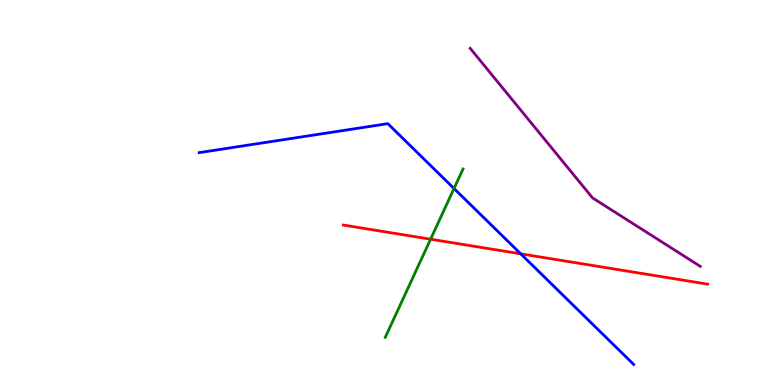[{'lines': ['blue', 'red'], 'intersections': [{'x': 6.72, 'y': 3.41}]}, {'lines': ['green', 'red'], 'intersections': [{'x': 5.56, 'y': 3.79}]}, {'lines': ['purple', 'red'], 'intersections': []}, {'lines': ['blue', 'green'], 'intersections': [{'x': 5.86, 'y': 5.1}]}, {'lines': ['blue', 'purple'], 'intersections': []}, {'lines': ['green', 'purple'], 'intersections': []}]